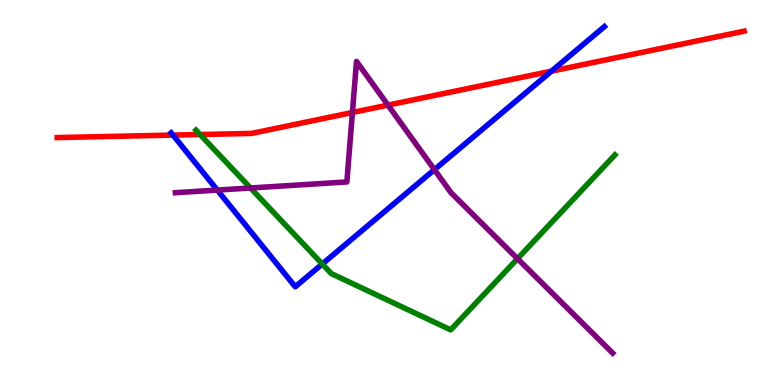[{'lines': ['blue', 'red'], 'intersections': [{'x': 2.23, 'y': 6.49}, {'x': 7.12, 'y': 8.15}]}, {'lines': ['green', 'red'], 'intersections': [{'x': 2.58, 'y': 6.51}]}, {'lines': ['purple', 'red'], 'intersections': [{'x': 4.55, 'y': 7.08}, {'x': 5.01, 'y': 7.27}]}, {'lines': ['blue', 'green'], 'intersections': [{'x': 4.16, 'y': 3.14}]}, {'lines': ['blue', 'purple'], 'intersections': [{'x': 2.8, 'y': 5.06}, {'x': 5.61, 'y': 5.59}]}, {'lines': ['green', 'purple'], 'intersections': [{'x': 3.23, 'y': 5.12}, {'x': 6.68, 'y': 3.28}]}]